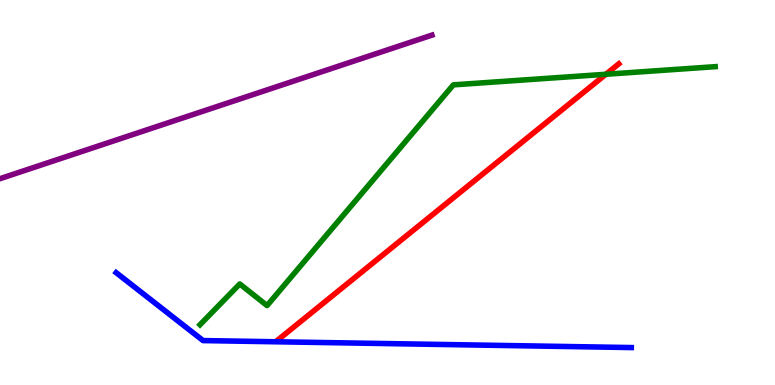[{'lines': ['blue', 'red'], 'intersections': []}, {'lines': ['green', 'red'], 'intersections': [{'x': 7.82, 'y': 8.07}]}, {'lines': ['purple', 'red'], 'intersections': []}, {'lines': ['blue', 'green'], 'intersections': []}, {'lines': ['blue', 'purple'], 'intersections': []}, {'lines': ['green', 'purple'], 'intersections': []}]